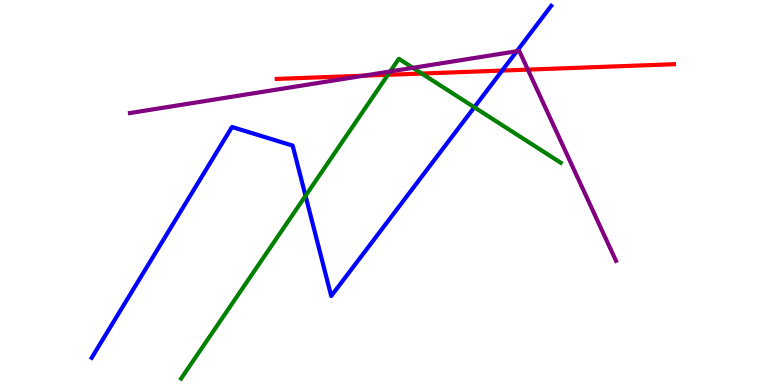[{'lines': ['blue', 'red'], 'intersections': [{'x': 6.48, 'y': 8.17}]}, {'lines': ['green', 'red'], 'intersections': [{'x': 5.01, 'y': 8.06}, {'x': 5.44, 'y': 8.09}]}, {'lines': ['purple', 'red'], 'intersections': [{'x': 4.69, 'y': 8.03}, {'x': 6.81, 'y': 8.19}]}, {'lines': ['blue', 'green'], 'intersections': [{'x': 3.94, 'y': 4.91}, {'x': 6.12, 'y': 7.21}]}, {'lines': ['blue', 'purple'], 'intersections': [{'x': 6.67, 'y': 8.67}]}, {'lines': ['green', 'purple'], 'intersections': [{'x': 5.03, 'y': 8.14}, {'x': 5.33, 'y': 8.24}]}]